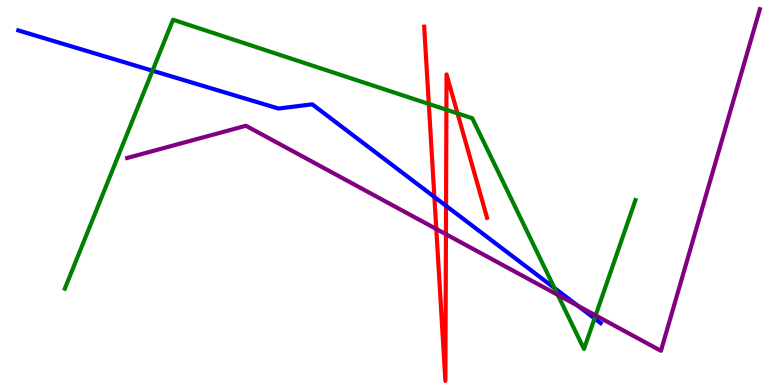[{'lines': ['blue', 'red'], 'intersections': [{'x': 5.6, 'y': 4.88}, {'x': 5.76, 'y': 4.65}]}, {'lines': ['green', 'red'], 'intersections': [{'x': 5.53, 'y': 7.3}, {'x': 5.76, 'y': 7.15}, {'x': 5.9, 'y': 7.05}]}, {'lines': ['purple', 'red'], 'intersections': [{'x': 5.63, 'y': 4.05}, {'x': 5.75, 'y': 3.92}]}, {'lines': ['blue', 'green'], 'intersections': [{'x': 1.97, 'y': 8.16}, {'x': 7.15, 'y': 2.52}, {'x': 7.67, 'y': 1.73}]}, {'lines': ['blue', 'purple'], 'intersections': [{'x': 7.45, 'y': 2.06}]}, {'lines': ['green', 'purple'], 'intersections': [{'x': 7.2, 'y': 2.34}, {'x': 7.69, 'y': 1.81}]}]